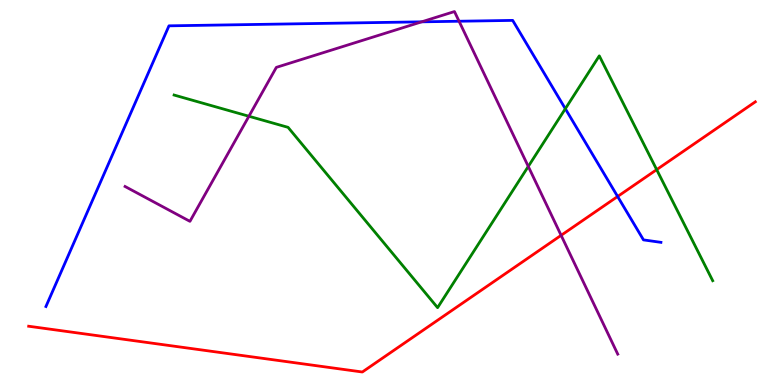[{'lines': ['blue', 'red'], 'intersections': [{'x': 7.97, 'y': 4.9}]}, {'lines': ['green', 'red'], 'intersections': [{'x': 8.47, 'y': 5.59}]}, {'lines': ['purple', 'red'], 'intersections': [{'x': 7.24, 'y': 3.89}]}, {'lines': ['blue', 'green'], 'intersections': [{'x': 7.29, 'y': 7.18}]}, {'lines': ['blue', 'purple'], 'intersections': [{'x': 5.44, 'y': 9.43}, {'x': 5.92, 'y': 9.45}]}, {'lines': ['green', 'purple'], 'intersections': [{'x': 3.21, 'y': 6.98}, {'x': 6.82, 'y': 5.68}]}]